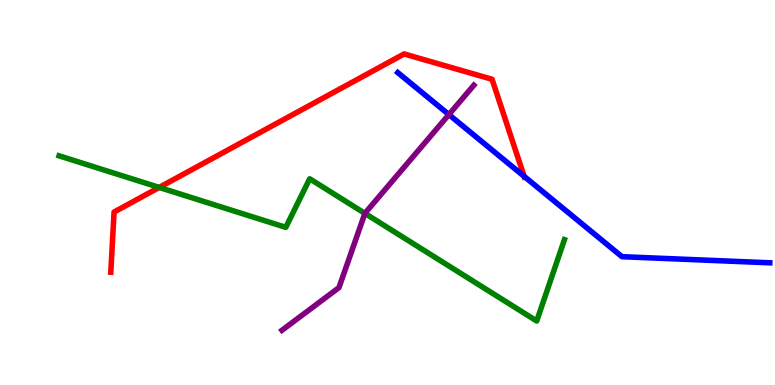[{'lines': ['blue', 'red'], 'intersections': [{'x': 6.76, 'y': 5.42}]}, {'lines': ['green', 'red'], 'intersections': [{'x': 2.05, 'y': 5.13}]}, {'lines': ['purple', 'red'], 'intersections': []}, {'lines': ['blue', 'green'], 'intersections': []}, {'lines': ['blue', 'purple'], 'intersections': [{'x': 5.79, 'y': 7.02}]}, {'lines': ['green', 'purple'], 'intersections': [{'x': 4.71, 'y': 4.46}]}]